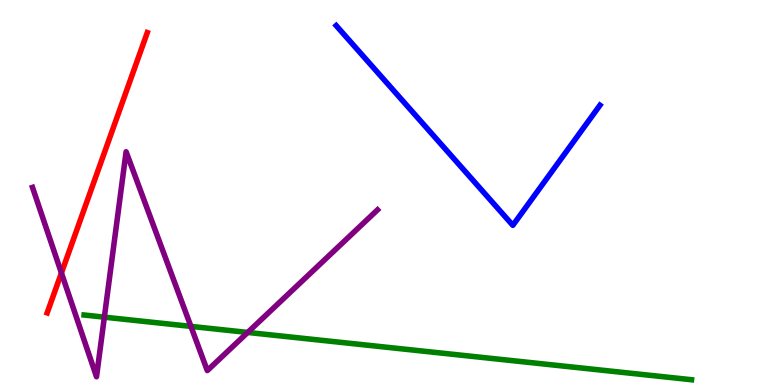[{'lines': ['blue', 'red'], 'intersections': []}, {'lines': ['green', 'red'], 'intersections': []}, {'lines': ['purple', 'red'], 'intersections': [{'x': 0.793, 'y': 2.91}]}, {'lines': ['blue', 'green'], 'intersections': []}, {'lines': ['blue', 'purple'], 'intersections': []}, {'lines': ['green', 'purple'], 'intersections': [{'x': 1.35, 'y': 1.76}, {'x': 2.46, 'y': 1.52}, {'x': 3.2, 'y': 1.37}]}]